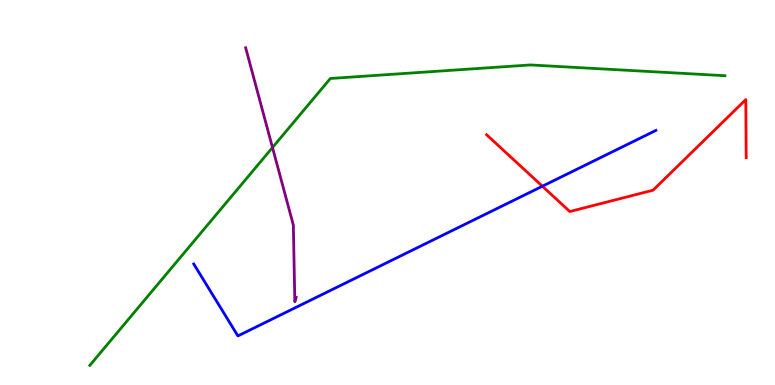[{'lines': ['blue', 'red'], 'intersections': [{'x': 7.0, 'y': 5.16}]}, {'lines': ['green', 'red'], 'intersections': []}, {'lines': ['purple', 'red'], 'intersections': []}, {'lines': ['blue', 'green'], 'intersections': []}, {'lines': ['blue', 'purple'], 'intersections': []}, {'lines': ['green', 'purple'], 'intersections': [{'x': 3.52, 'y': 6.17}]}]